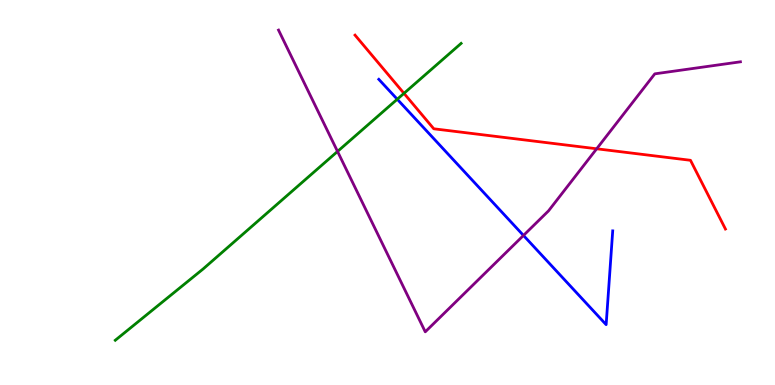[{'lines': ['blue', 'red'], 'intersections': []}, {'lines': ['green', 'red'], 'intersections': [{'x': 5.21, 'y': 7.58}]}, {'lines': ['purple', 'red'], 'intersections': [{'x': 7.7, 'y': 6.14}]}, {'lines': ['blue', 'green'], 'intersections': [{'x': 5.13, 'y': 7.42}]}, {'lines': ['blue', 'purple'], 'intersections': [{'x': 6.75, 'y': 3.88}]}, {'lines': ['green', 'purple'], 'intersections': [{'x': 4.36, 'y': 6.07}]}]